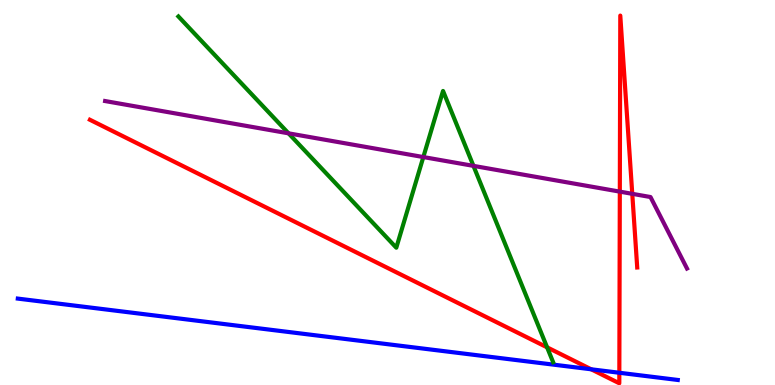[{'lines': ['blue', 'red'], 'intersections': [{'x': 7.63, 'y': 0.408}, {'x': 7.99, 'y': 0.318}]}, {'lines': ['green', 'red'], 'intersections': [{'x': 7.06, 'y': 0.978}]}, {'lines': ['purple', 'red'], 'intersections': [{'x': 8.0, 'y': 5.02}, {'x': 8.16, 'y': 4.97}]}, {'lines': ['blue', 'green'], 'intersections': []}, {'lines': ['blue', 'purple'], 'intersections': []}, {'lines': ['green', 'purple'], 'intersections': [{'x': 3.72, 'y': 6.54}, {'x': 5.46, 'y': 5.92}, {'x': 6.11, 'y': 5.69}]}]